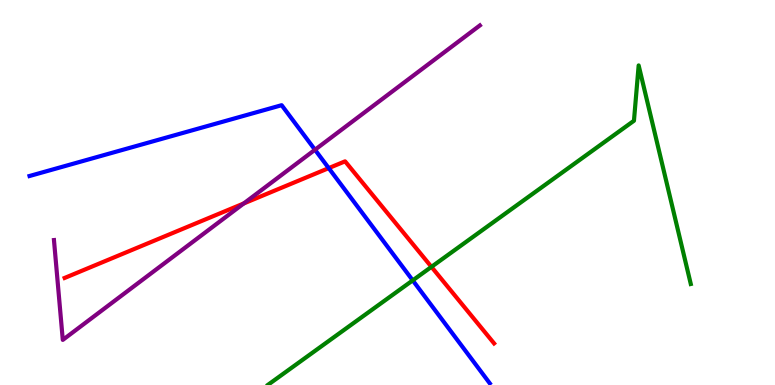[{'lines': ['blue', 'red'], 'intersections': [{'x': 4.24, 'y': 5.63}]}, {'lines': ['green', 'red'], 'intersections': [{'x': 5.57, 'y': 3.07}]}, {'lines': ['purple', 'red'], 'intersections': [{'x': 3.14, 'y': 4.71}]}, {'lines': ['blue', 'green'], 'intersections': [{'x': 5.33, 'y': 2.72}]}, {'lines': ['blue', 'purple'], 'intersections': [{'x': 4.06, 'y': 6.11}]}, {'lines': ['green', 'purple'], 'intersections': []}]